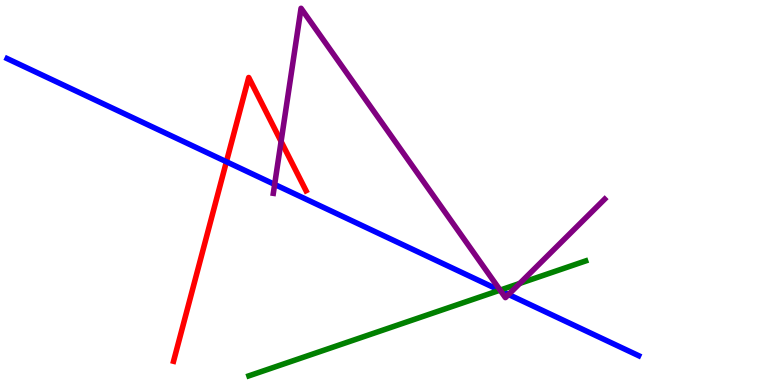[{'lines': ['blue', 'red'], 'intersections': [{'x': 2.92, 'y': 5.8}]}, {'lines': ['green', 'red'], 'intersections': []}, {'lines': ['purple', 'red'], 'intersections': [{'x': 3.63, 'y': 6.33}]}, {'lines': ['blue', 'green'], 'intersections': [{'x': 6.45, 'y': 2.46}]}, {'lines': ['blue', 'purple'], 'intersections': [{'x': 3.54, 'y': 5.21}, {'x': 6.46, 'y': 2.45}, {'x': 6.56, 'y': 2.35}]}, {'lines': ['green', 'purple'], 'intersections': [{'x': 6.45, 'y': 2.46}, {'x': 6.71, 'y': 2.64}]}]